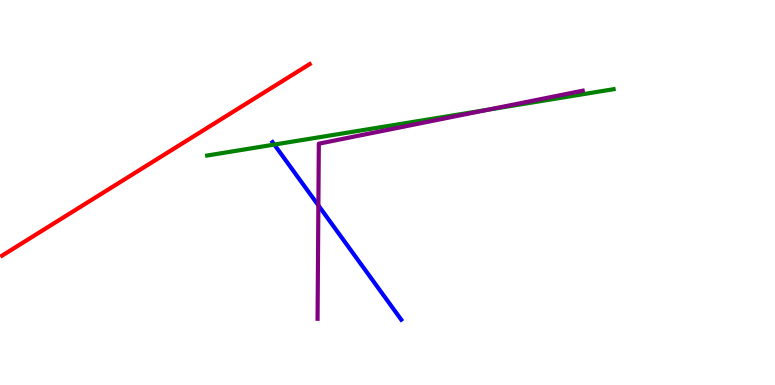[{'lines': ['blue', 'red'], 'intersections': []}, {'lines': ['green', 'red'], 'intersections': []}, {'lines': ['purple', 'red'], 'intersections': []}, {'lines': ['blue', 'green'], 'intersections': [{'x': 3.54, 'y': 6.24}]}, {'lines': ['blue', 'purple'], 'intersections': [{'x': 4.11, 'y': 4.66}]}, {'lines': ['green', 'purple'], 'intersections': [{'x': 6.3, 'y': 7.15}]}]